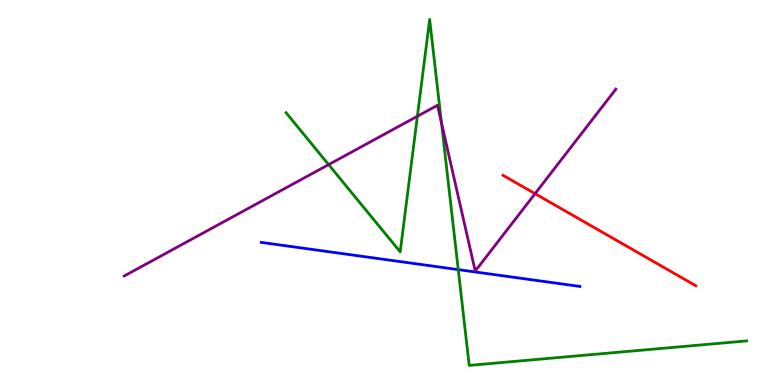[{'lines': ['blue', 'red'], 'intersections': []}, {'lines': ['green', 'red'], 'intersections': []}, {'lines': ['purple', 'red'], 'intersections': [{'x': 6.9, 'y': 4.97}]}, {'lines': ['blue', 'green'], 'intersections': [{'x': 5.91, 'y': 3.0}]}, {'lines': ['blue', 'purple'], 'intersections': []}, {'lines': ['green', 'purple'], 'intersections': [{'x': 4.24, 'y': 5.72}, {'x': 5.39, 'y': 6.98}, {'x': 5.7, 'y': 6.81}]}]